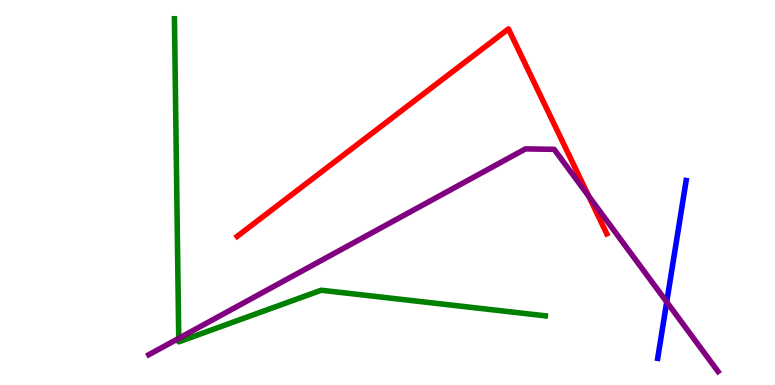[{'lines': ['blue', 'red'], 'intersections': []}, {'lines': ['green', 'red'], 'intersections': []}, {'lines': ['purple', 'red'], 'intersections': [{'x': 7.6, 'y': 4.9}]}, {'lines': ['blue', 'green'], 'intersections': []}, {'lines': ['blue', 'purple'], 'intersections': [{'x': 8.6, 'y': 2.16}]}, {'lines': ['green', 'purple'], 'intersections': [{'x': 2.31, 'y': 1.21}]}]